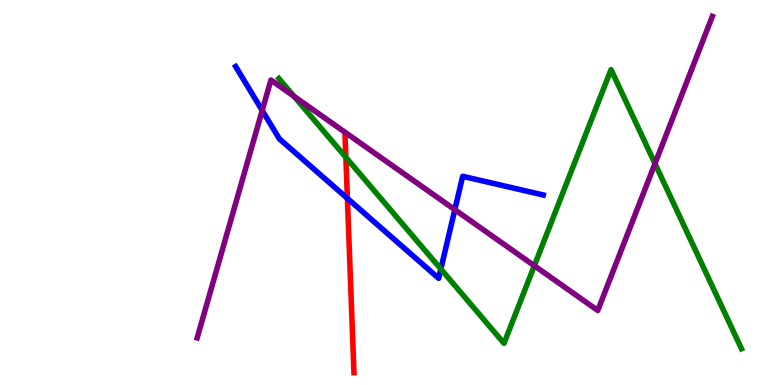[{'lines': ['blue', 'red'], 'intersections': [{'x': 4.48, 'y': 4.85}]}, {'lines': ['green', 'red'], 'intersections': [{'x': 4.46, 'y': 5.91}]}, {'lines': ['purple', 'red'], 'intersections': []}, {'lines': ['blue', 'green'], 'intersections': [{'x': 5.69, 'y': 3.01}]}, {'lines': ['blue', 'purple'], 'intersections': [{'x': 3.38, 'y': 7.13}, {'x': 5.87, 'y': 4.55}]}, {'lines': ['green', 'purple'], 'intersections': [{'x': 3.79, 'y': 7.5}, {'x': 6.89, 'y': 3.1}, {'x': 8.45, 'y': 5.75}]}]